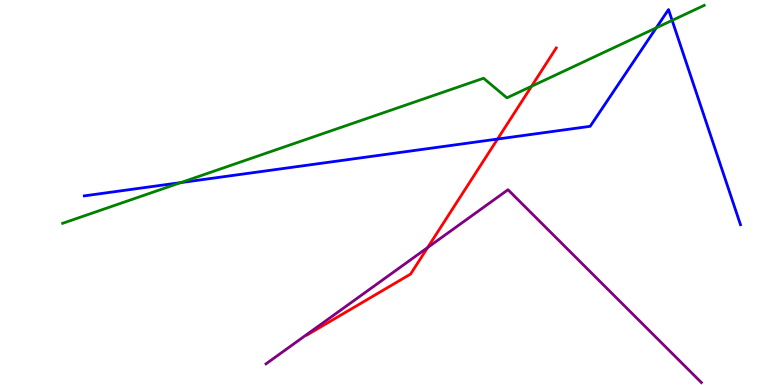[{'lines': ['blue', 'red'], 'intersections': [{'x': 6.42, 'y': 6.39}]}, {'lines': ['green', 'red'], 'intersections': [{'x': 6.86, 'y': 7.76}]}, {'lines': ['purple', 'red'], 'intersections': [{'x': 5.52, 'y': 3.57}]}, {'lines': ['blue', 'green'], 'intersections': [{'x': 2.33, 'y': 5.26}, {'x': 8.47, 'y': 9.28}, {'x': 8.67, 'y': 9.47}]}, {'lines': ['blue', 'purple'], 'intersections': []}, {'lines': ['green', 'purple'], 'intersections': []}]